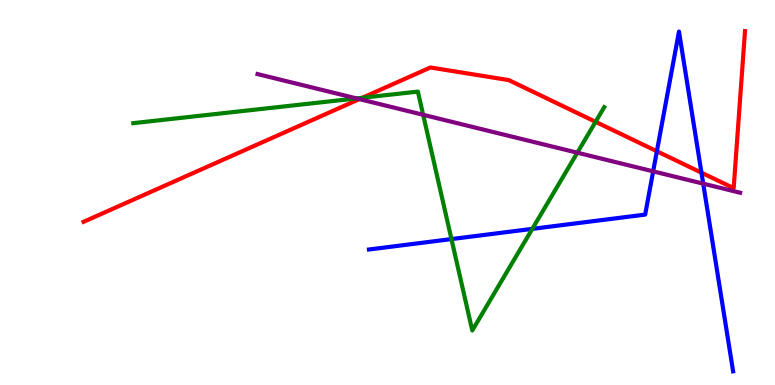[{'lines': ['blue', 'red'], 'intersections': [{'x': 8.48, 'y': 6.07}, {'x': 9.05, 'y': 5.51}]}, {'lines': ['green', 'red'], 'intersections': [{'x': 4.68, 'y': 7.46}, {'x': 7.68, 'y': 6.84}]}, {'lines': ['purple', 'red'], 'intersections': [{'x': 4.64, 'y': 7.43}]}, {'lines': ['blue', 'green'], 'intersections': [{'x': 5.83, 'y': 3.79}, {'x': 6.87, 'y': 4.06}]}, {'lines': ['blue', 'purple'], 'intersections': [{'x': 8.43, 'y': 5.55}, {'x': 9.07, 'y': 5.23}]}, {'lines': ['green', 'purple'], 'intersections': [{'x': 4.6, 'y': 7.44}, {'x': 5.46, 'y': 7.02}, {'x': 7.45, 'y': 6.03}]}]